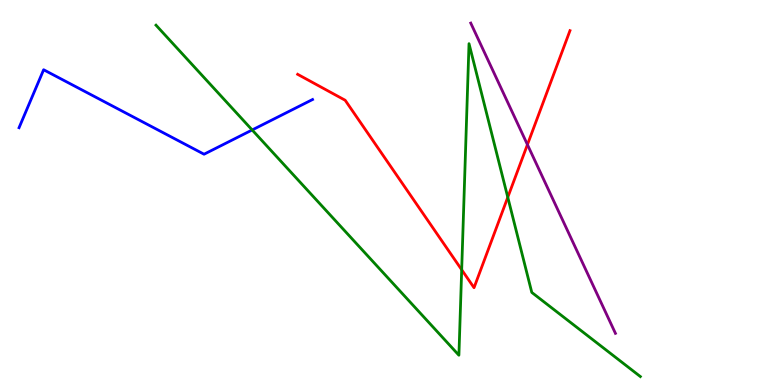[{'lines': ['blue', 'red'], 'intersections': []}, {'lines': ['green', 'red'], 'intersections': [{'x': 5.96, 'y': 2.99}, {'x': 6.55, 'y': 4.88}]}, {'lines': ['purple', 'red'], 'intersections': [{'x': 6.81, 'y': 6.24}]}, {'lines': ['blue', 'green'], 'intersections': [{'x': 3.25, 'y': 6.62}]}, {'lines': ['blue', 'purple'], 'intersections': []}, {'lines': ['green', 'purple'], 'intersections': []}]